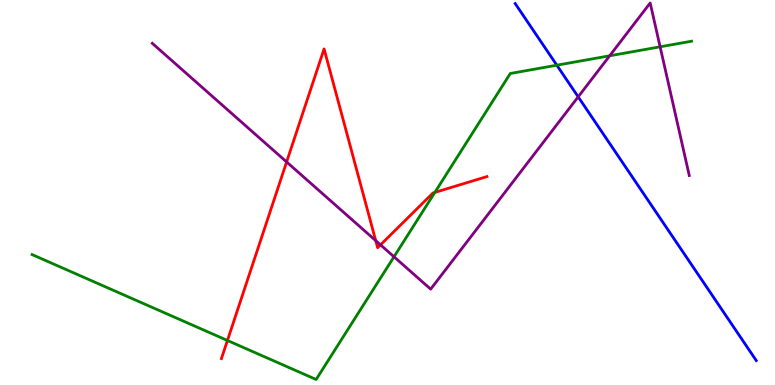[{'lines': ['blue', 'red'], 'intersections': []}, {'lines': ['green', 'red'], 'intersections': [{'x': 2.93, 'y': 1.16}, {'x': 5.61, 'y': 5.0}]}, {'lines': ['purple', 'red'], 'intersections': [{'x': 3.7, 'y': 5.79}, {'x': 4.85, 'y': 3.75}, {'x': 4.91, 'y': 3.64}]}, {'lines': ['blue', 'green'], 'intersections': [{'x': 7.18, 'y': 8.31}]}, {'lines': ['blue', 'purple'], 'intersections': [{'x': 7.46, 'y': 7.48}]}, {'lines': ['green', 'purple'], 'intersections': [{'x': 5.08, 'y': 3.33}, {'x': 7.87, 'y': 8.55}, {'x': 8.52, 'y': 8.78}]}]